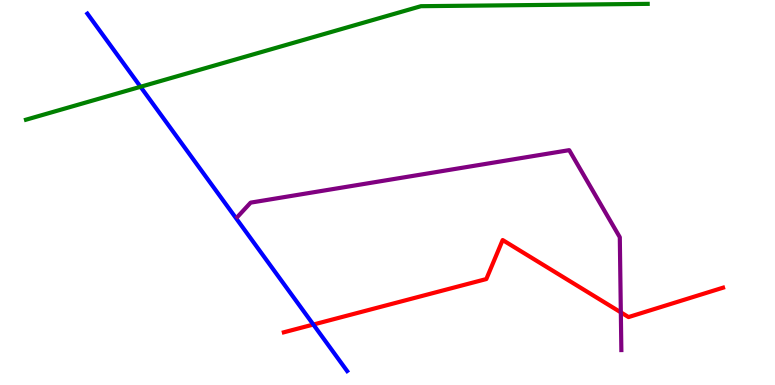[{'lines': ['blue', 'red'], 'intersections': [{'x': 4.04, 'y': 1.57}]}, {'lines': ['green', 'red'], 'intersections': []}, {'lines': ['purple', 'red'], 'intersections': [{'x': 8.01, 'y': 1.89}]}, {'lines': ['blue', 'green'], 'intersections': [{'x': 1.81, 'y': 7.75}]}, {'lines': ['blue', 'purple'], 'intersections': []}, {'lines': ['green', 'purple'], 'intersections': []}]